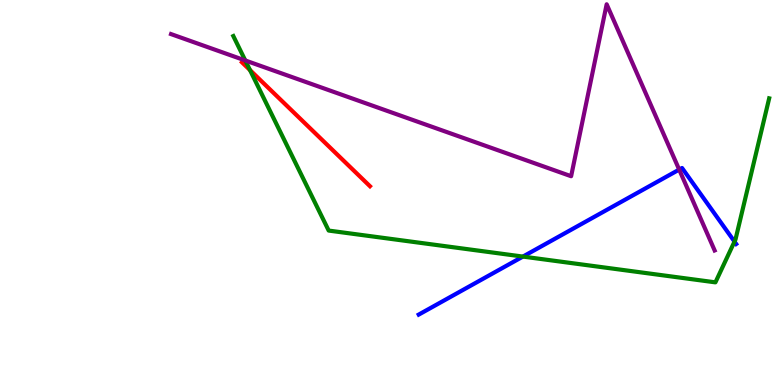[{'lines': ['blue', 'red'], 'intersections': []}, {'lines': ['green', 'red'], 'intersections': [{'x': 3.23, 'y': 8.18}]}, {'lines': ['purple', 'red'], 'intersections': []}, {'lines': ['blue', 'green'], 'intersections': [{'x': 6.75, 'y': 3.34}, {'x': 9.48, 'y': 3.72}]}, {'lines': ['blue', 'purple'], 'intersections': [{'x': 8.76, 'y': 5.59}]}, {'lines': ['green', 'purple'], 'intersections': [{'x': 3.17, 'y': 8.43}]}]